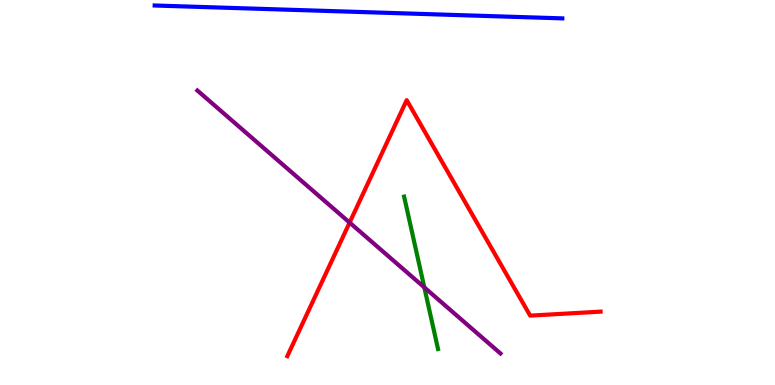[{'lines': ['blue', 'red'], 'intersections': []}, {'lines': ['green', 'red'], 'intersections': []}, {'lines': ['purple', 'red'], 'intersections': [{'x': 4.51, 'y': 4.22}]}, {'lines': ['blue', 'green'], 'intersections': []}, {'lines': ['blue', 'purple'], 'intersections': []}, {'lines': ['green', 'purple'], 'intersections': [{'x': 5.47, 'y': 2.54}]}]